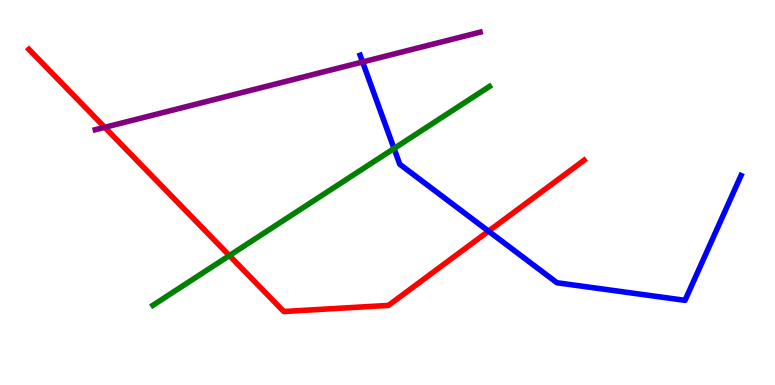[{'lines': ['blue', 'red'], 'intersections': [{'x': 6.3, 'y': 4.0}]}, {'lines': ['green', 'red'], 'intersections': [{'x': 2.96, 'y': 3.36}]}, {'lines': ['purple', 'red'], 'intersections': [{'x': 1.35, 'y': 6.69}]}, {'lines': ['blue', 'green'], 'intersections': [{'x': 5.08, 'y': 6.14}]}, {'lines': ['blue', 'purple'], 'intersections': [{'x': 4.68, 'y': 8.39}]}, {'lines': ['green', 'purple'], 'intersections': []}]